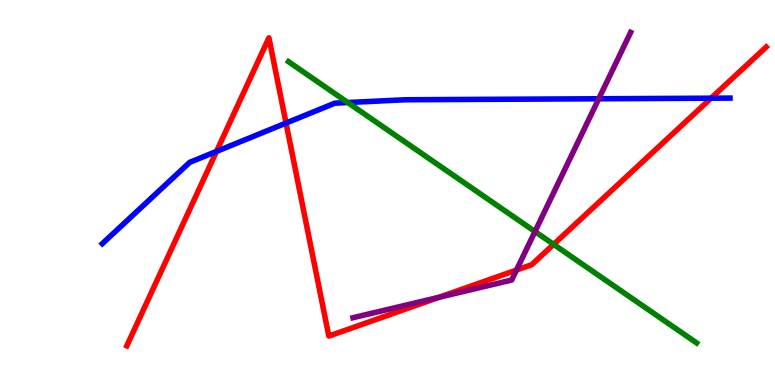[{'lines': ['blue', 'red'], 'intersections': [{'x': 2.79, 'y': 6.07}, {'x': 3.69, 'y': 6.8}, {'x': 9.18, 'y': 7.45}]}, {'lines': ['green', 'red'], 'intersections': [{'x': 7.14, 'y': 3.65}]}, {'lines': ['purple', 'red'], 'intersections': [{'x': 5.67, 'y': 2.28}, {'x': 6.66, 'y': 2.99}]}, {'lines': ['blue', 'green'], 'intersections': [{'x': 4.49, 'y': 7.34}]}, {'lines': ['blue', 'purple'], 'intersections': [{'x': 7.73, 'y': 7.43}]}, {'lines': ['green', 'purple'], 'intersections': [{'x': 6.9, 'y': 3.99}]}]